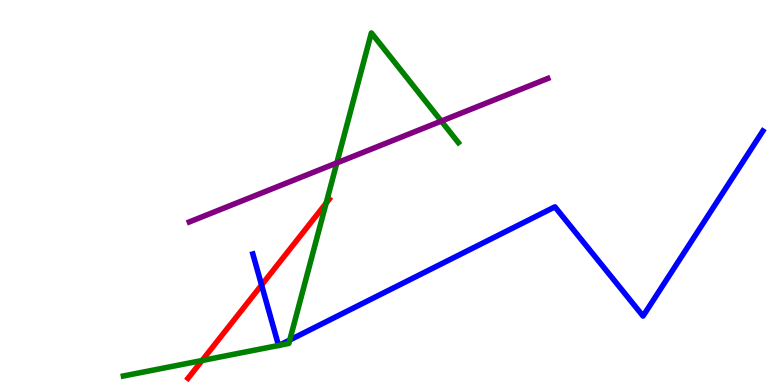[{'lines': ['blue', 'red'], 'intersections': [{'x': 3.38, 'y': 2.6}]}, {'lines': ['green', 'red'], 'intersections': [{'x': 2.61, 'y': 0.636}, {'x': 4.21, 'y': 4.72}]}, {'lines': ['purple', 'red'], 'intersections': []}, {'lines': ['blue', 'green'], 'intersections': [{'x': 3.59, 'y': 1.03}, {'x': 3.6, 'y': 1.03}, {'x': 3.74, 'y': 1.17}]}, {'lines': ['blue', 'purple'], 'intersections': []}, {'lines': ['green', 'purple'], 'intersections': [{'x': 4.35, 'y': 5.77}, {'x': 5.69, 'y': 6.85}]}]